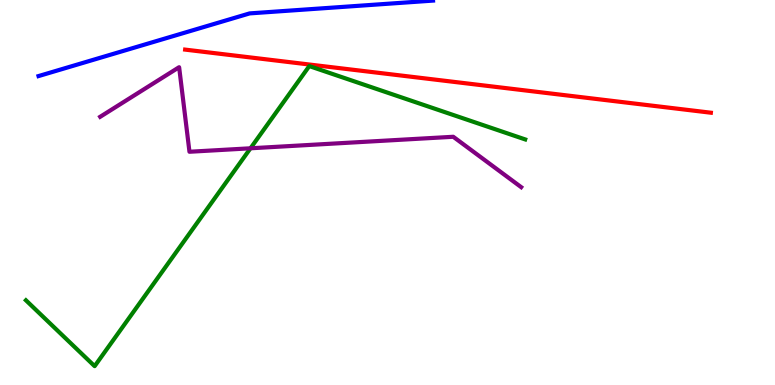[{'lines': ['blue', 'red'], 'intersections': []}, {'lines': ['green', 'red'], 'intersections': []}, {'lines': ['purple', 'red'], 'intersections': []}, {'lines': ['blue', 'green'], 'intersections': []}, {'lines': ['blue', 'purple'], 'intersections': []}, {'lines': ['green', 'purple'], 'intersections': [{'x': 3.23, 'y': 6.15}]}]